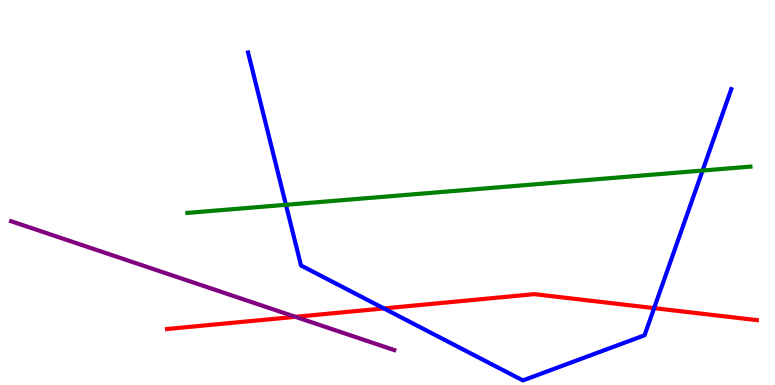[{'lines': ['blue', 'red'], 'intersections': [{'x': 4.95, 'y': 1.99}, {'x': 8.44, 'y': 2.0}]}, {'lines': ['green', 'red'], 'intersections': []}, {'lines': ['purple', 'red'], 'intersections': [{'x': 3.81, 'y': 1.77}]}, {'lines': ['blue', 'green'], 'intersections': [{'x': 3.69, 'y': 4.68}, {'x': 9.07, 'y': 5.57}]}, {'lines': ['blue', 'purple'], 'intersections': []}, {'lines': ['green', 'purple'], 'intersections': []}]